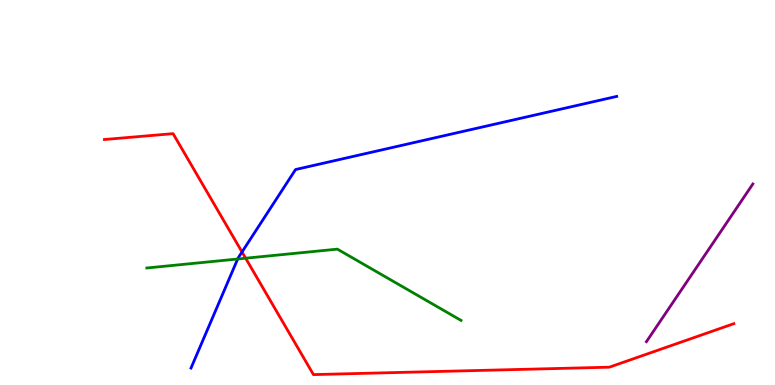[{'lines': ['blue', 'red'], 'intersections': [{'x': 3.12, 'y': 3.45}]}, {'lines': ['green', 'red'], 'intersections': [{'x': 3.17, 'y': 3.29}]}, {'lines': ['purple', 'red'], 'intersections': []}, {'lines': ['blue', 'green'], 'intersections': [{'x': 3.07, 'y': 3.27}]}, {'lines': ['blue', 'purple'], 'intersections': []}, {'lines': ['green', 'purple'], 'intersections': []}]